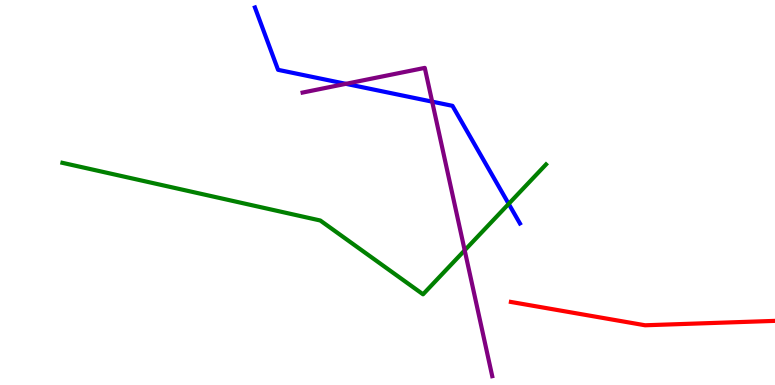[{'lines': ['blue', 'red'], 'intersections': []}, {'lines': ['green', 'red'], 'intersections': []}, {'lines': ['purple', 'red'], 'intersections': []}, {'lines': ['blue', 'green'], 'intersections': [{'x': 6.56, 'y': 4.71}]}, {'lines': ['blue', 'purple'], 'intersections': [{'x': 4.46, 'y': 7.82}, {'x': 5.58, 'y': 7.36}]}, {'lines': ['green', 'purple'], 'intersections': [{'x': 6.0, 'y': 3.5}]}]